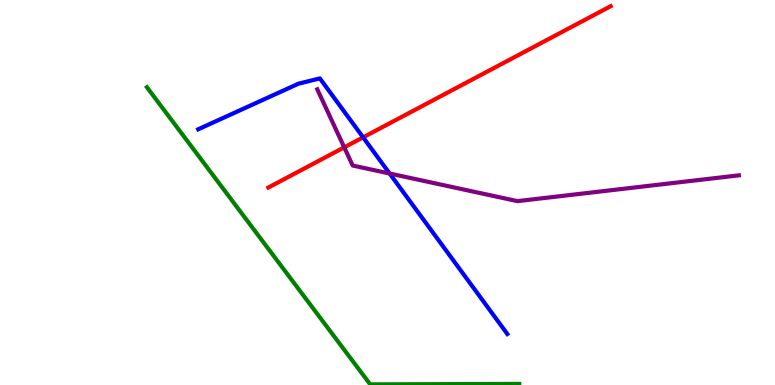[{'lines': ['blue', 'red'], 'intersections': [{'x': 4.69, 'y': 6.43}]}, {'lines': ['green', 'red'], 'intersections': []}, {'lines': ['purple', 'red'], 'intersections': [{'x': 4.44, 'y': 6.17}]}, {'lines': ['blue', 'green'], 'intersections': []}, {'lines': ['blue', 'purple'], 'intersections': [{'x': 5.03, 'y': 5.49}]}, {'lines': ['green', 'purple'], 'intersections': []}]